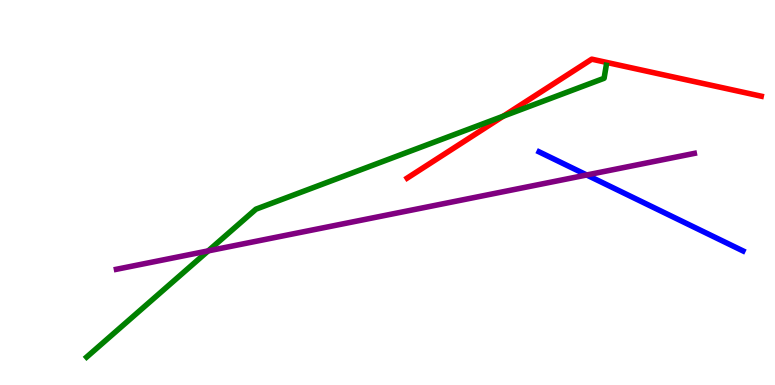[{'lines': ['blue', 'red'], 'intersections': []}, {'lines': ['green', 'red'], 'intersections': [{'x': 6.49, 'y': 6.98}]}, {'lines': ['purple', 'red'], 'intersections': []}, {'lines': ['blue', 'green'], 'intersections': []}, {'lines': ['blue', 'purple'], 'intersections': [{'x': 7.57, 'y': 5.45}]}, {'lines': ['green', 'purple'], 'intersections': [{'x': 2.69, 'y': 3.48}]}]